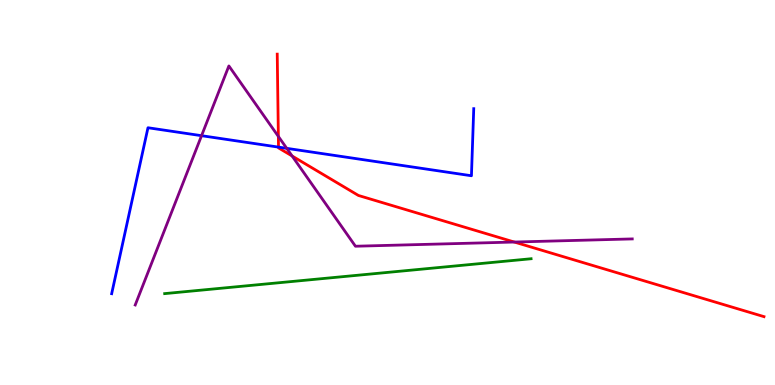[{'lines': ['blue', 'red'], 'intersections': [{'x': 3.59, 'y': 6.18}]}, {'lines': ['green', 'red'], 'intersections': []}, {'lines': ['purple', 'red'], 'intersections': [{'x': 3.59, 'y': 6.46}, {'x': 3.77, 'y': 5.95}, {'x': 6.64, 'y': 3.71}]}, {'lines': ['blue', 'green'], 'intersections': []}, {'lines': ['blue', 'purple'], 'intersections': [{'x': 2.6, 'y': 6.48}, {'x': 3.7, 'y': 6.15}]}, {'lines': ['green', 'purple'], 'intersections': []}]